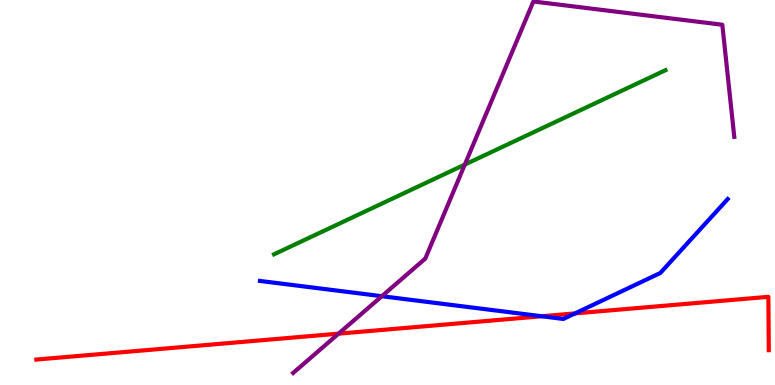[{'lines': ['blue', 'red'], 'intersections': [{'x': 6.99, 'y': 1.79}, {'x': 7.42, 'y': 1.86}]}, {'lines': ['green', 'red'], 'intersections': []}, {'lines': ['purple', 'red'], 'intersections': [{'x': 4.37, 'y': 1.33}]}, {'lines': ['blue', 'green'], 'intersections': []}, {'lines': ['blue', 'purple'], 'intersections': [{'x': 4.93, 'y': 2.31}]}, {'lines': ['green', 'purple'], 'intersections': [{'x': 6.0, 'y': 5.73}]}]